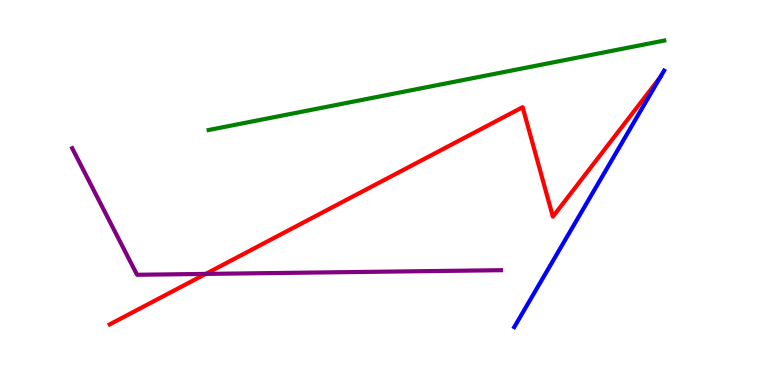[{'lines': ['blue', 'red'], 'intersections': [{'x': 8.52, 'y': 7.99}]}, {'lines': ['green', 'red'], 'intersections': []}, {'lines': ['purple', 'red'], 'intersections': [{'x': 2.65, 'y': 2.89}]}, {'lines': ['blue', 'green'], 'intersections': []}, {'lines': ['blue', 'purple'], 'intersections': []}, {'lines': ['green', 'purple'], 'intersections': []}]